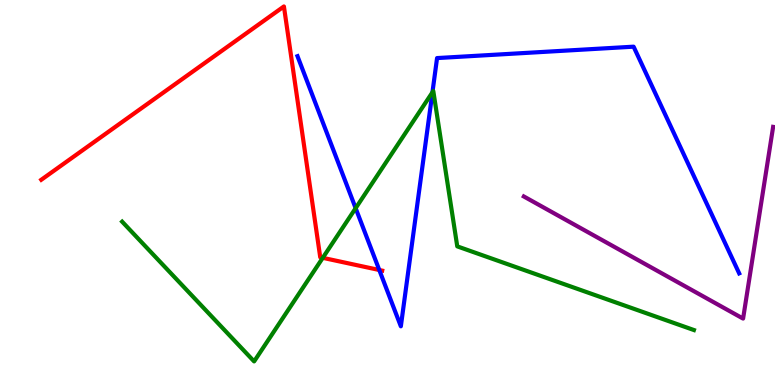[{'lines': ['blue', 'red'], 'intersections': [{'x': 4.89, 'y': 2.99}]}, {'lines': ['green', 'red'], 'intersections': [{'x': 4.16, 'y': 3.3}]}, {'lines': ['purple', 'red'], 'intersections': []}, {'lines': ['blue', 'green'], 'intersections': [{'x': 4.59, 'y': 4.59}, {'x': 5.58, 'y': 7.6}]}, {'lines': ['blue', 'purple'], 'intersections': []}, {'lines': ['green', 'purple'], 'intersections': []}]